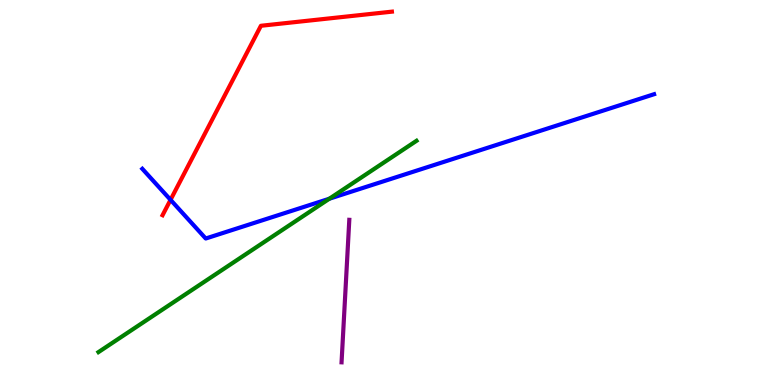[{'lines': ['blue', 'red'], 'intersections': [{'x': 2.2, 'y': 4.81}]}, {'lines': ['green', 'red'], 'intersections': []}, {'lines': ['purple', 'red'], 'intersections': []}, {'lines': ['blue', 'green'], 'intersections': [{'x': 4.25, 'y': 4.84}]}, {'lines': ['blue', 'purple'], 'intersections': []}, {'lines': ['green', 'purple'], 'intersections': []}]